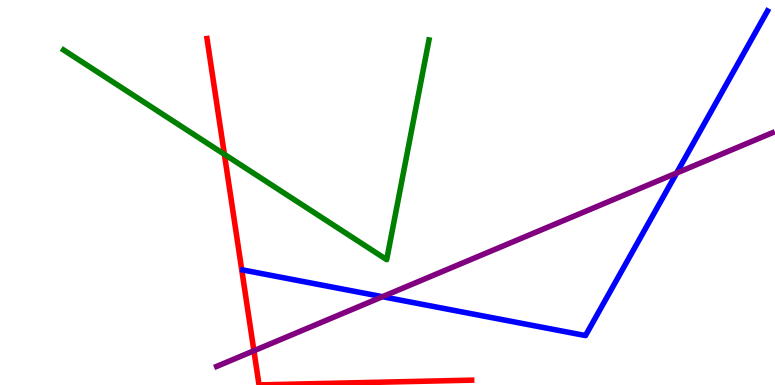[{'lines': ['blue', 'red'], 'intersections': []}, {'lines': ['green', 'red'], 'intersections': [{'x': 2.9, 'y': 5.99}]}, {'lines': ['purple', 'red'], 'intersections': [{'x': 3.28, 'y': 0.89}]}, {'lines': ['blue', 'green'], 'intersections': []}, {'lines': ['blue', 'purple'], 'intersections': [{'x': 4.93, 'y': 2.29}, {'x': 8.73, 'y': 5.51}]}, {'lines': ['green', 'purple'], 'intersections': []}]